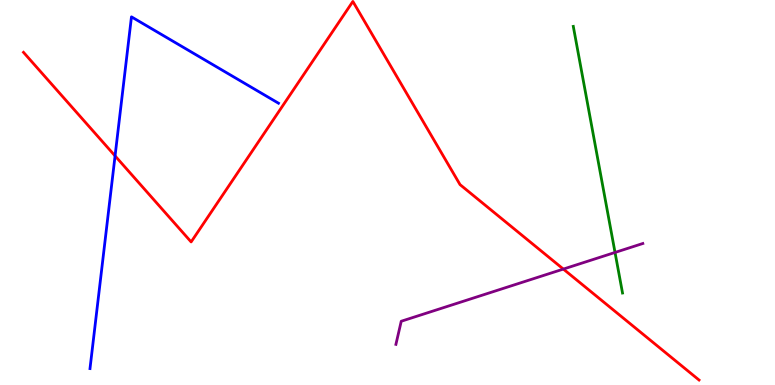[{'lines': ['blue', 'red'], 'intersections': [{'x': 1.48, 'y': 5.95}]}, {'lines': ['green', 'red'], 'intersections': []}, {'lines': ['purple', 'red'], 'intersections': [{'x': 7.27, 'y': 3.01}]}, {'lines': ['blue', 'green'], 'intersections': []}, {'lines': ['blue', 'purple'], 'intersections': []}, {'lines': ['green', 'purple'], 'intersections': [{'x': 7.94, 'y': 3.44}]}]